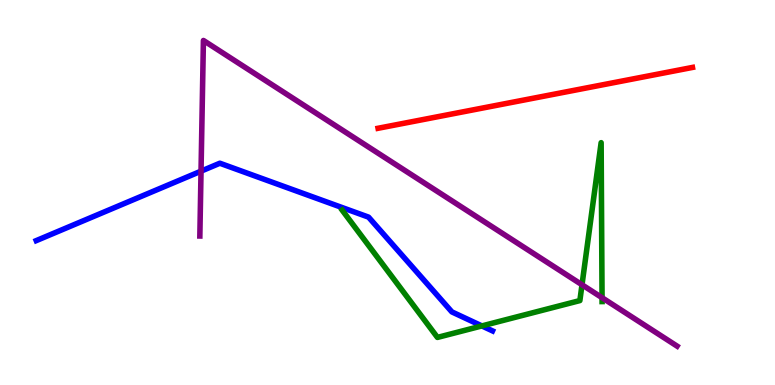[{'lines': ['blue', 'red'], 'intersections': []}, {'lines': ['green', 'red'], 'intersections': []}, {'lines': ['purple', 'red'], 'intersections': []}, {'lines': ['blue', 'green'], 'intersections': [{'x': 6.22, 'y': 1.53}]}, {'lines': ['blue', 'purple'], 'intersections': [{'x': 2.59, 'y': 5.55}]}, {'lines': ['green', 'purple'], 'intersections': [{'x': 7.51, 'y': 2.6}, {'x': 7.77, 'y': 2.27}]}]